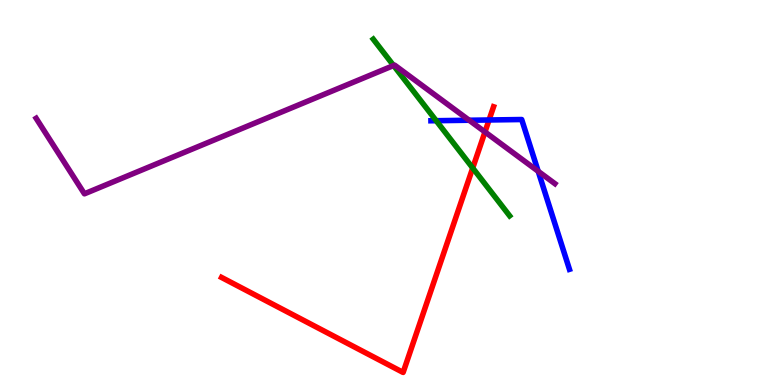[{'lines': ['blue', 'red'], 'intersections': [{'x': 6.31, 'y': 6.88}]}, {'lines': ['green', 'red'], 'intersections': [{'x': 6.1, 'y': 5.64}]}, {'lines': ['purple', 'red'], 'intersections': [{'x': 6.26, 'y': 6.57}]}, {'lines': ['blue', 'green'], 'intersections': [{'x': 5.63, 'y': 6.86}]}, {'lines': ['blue', 'purple'], 'intersections': [{'x': 6.05, 'y': 6.88}, {'x': 6.94, 'y': 5.55}]}, {'lines': ['green', 'purple'], 'intersections': [{'x': 5.08, 'y': 8.3}]}]